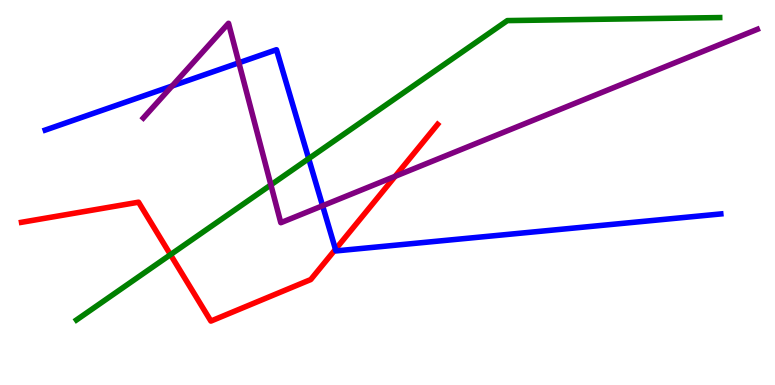[{'lines': ['blue', 'red'], 'intersections': [{'x': 4.33, 'y': 3.52}]}, {'lines': ['green', 'red'], 'intersections': [{'x': 2.2, 'y': 3.39}]}, {'lines': ['purple', 'red'], 'intersections': [{'x': 5.1, 'y': 5.42}]}, {'lines': ['blue', 'green'], 'intersections': [{'x': 3.98, 'y': 5.88}]}, {'lines': ['blue', 'purple'], 'intersections': [{'x': 2.22, 'y': 7.77}, {'x': 3.08, 'y': 8.37}, {'x': 4.16, 'y': 4.66}]}, {'lines': ['green', 'purple'], 'intersections': [{'x': 3.5, 'y': 5.2}]}]